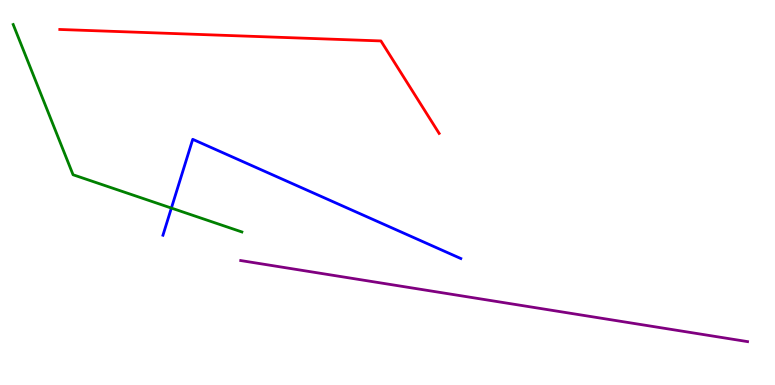[{'lines': ['blue', 'red'], 'intersections': []}, {'lines': ['green', 'red'], 'intersections': []}, {'lines': ['purple', 'red'], 'intersections': []}, {'lines': ['blue', 'green'], 'intersections': [{'x': 2.21, 'y': 4.6}]}, {'lines': ['blue', 'purple'], 'intersections': []}, {'lines': ['green', 'purple'], 'intersections': []}]